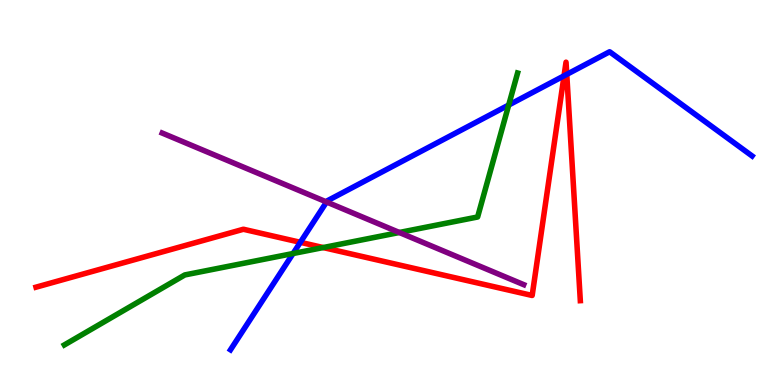[{'lines': ['blue', 'red'], 'intersections': [{'x': 3.88, 'y': 3.71}, {'x': 7.28, 'y': 8.03}, {'x': 7.31, 'y': 8.07}]}, {'lines': ['green', 'red'], 'intersections': [{'x': 4.17, 'y': 3.57}]}, {'lines': ['purple', 'red'], 'intersections': []}, {'lines': ['blue', 'green'], 'intersections': [{'x': 3.78, 'y': 3.42}, {'x': 6.56, 'y': 7.27}]}, {'lines': ['blue', 'purple'], 'intersections': [{'x': 4.21, 'y': 4.75}]}, {'lines': ['green', 'purple'], 'intersections': [{'x': 5.15, 'y': 3.96}]}]